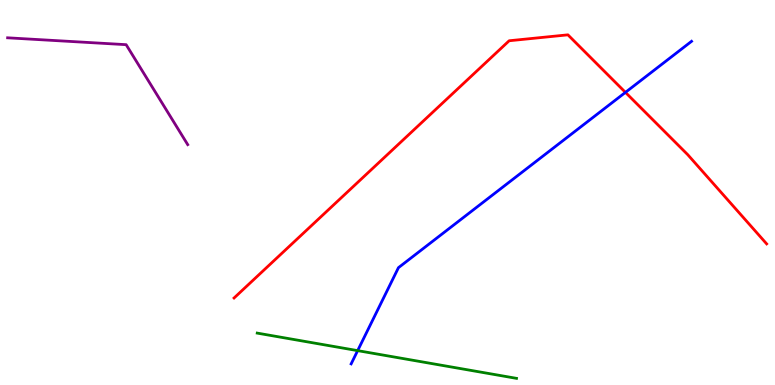[{'lines': ['blue', 'red'], 'intersections': [{'x': 8.07, 'y': 7.6}]}, {'lines': ['green', 'red'], 'intersections': []}, {'lines': ['purple', 'red'], 'intersections': []}, {'lines': ['blue', 'green'], 'intersections': [{'x': 4.61, 'y': 0.893}]}, {'lines': ['blue', 'purple'], 'intersections': []}, {'lines': ['green', 'purple'], 'intersections': []}]